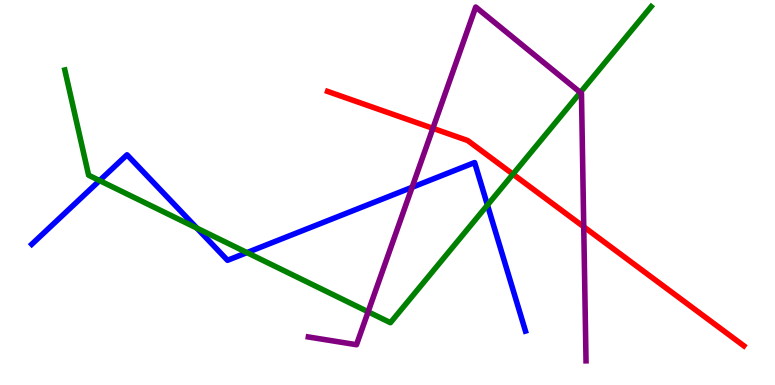[{'lines': ['blue', 'red'], 'intersections': []}, {'lines': ['green', 'red'], 'intersections': [{'x': 6.62, 'y': 5.48}]}, {'lines': ['purple', 'red'], 'intersections': [{'x': 5.59, 'y': 6.67}, {'x': 7.53, 'y': 4.11}]}, {'lines': ['blue', 'green'], 'intersections': [{'x': 1.28, 'y': 5.31}, {'x': 2.54, 'y': 4.07}, {'x': 3.19, 'y': 3.44}, {'x': 6.29, 'y': 4.67}]}, {'lines': ['blue', 'purple'], 'intersections': [{'x': 5.32, 'y': 5.14}]}, {'lines': ['green', 'purple'], 'intersections': [{'x': 4.75, 'y': 1.9}, {'x': 7.49, 'y': 7.6}]}]